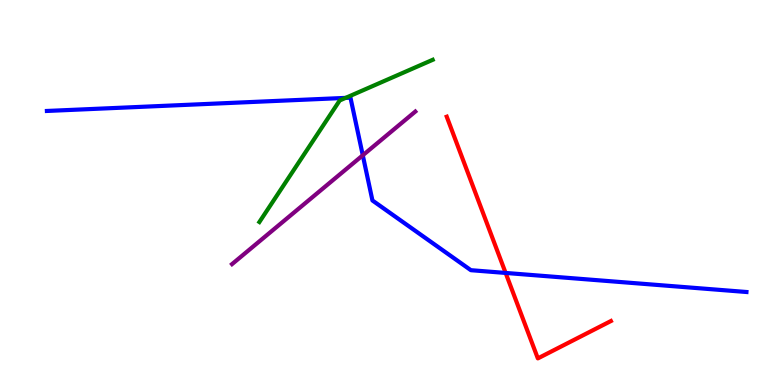[{'lines': ['blue', 'red'], 'intersections': [{'x': 6.52, 'y': 2.91}]}, {'lines': ['green', 'red'], 'intersections': []}, {'lines': ['purple', 'red'], 'intersections': []}, {'lines': ['blue', 'green'], 'intersections': [{'x': 4.46, 'y': 7.46}]}, {'lines': ['blue', 'purple'], 'intersections': [{'x': 4.68, 'y': 5.97}]}, {'lines': ['green', 'purple'], 'intersections': []}]